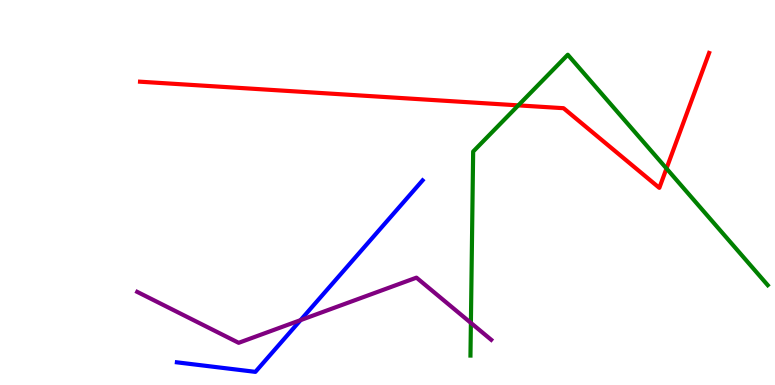[{'lines': ['blue', 'red'], 'intersections': []}, {'lines': ['green', 'red'], 'intersections': [{'x': 6.69, 'y': 7.26}, {'x': 8.6, 'y': 5.62}]}, {'lines': ['purple', 'red'], 'intersections': []}, {'lines': ['blue', 'green'], 'intersections': []}, {'lines': ['blue', 'purple'], 'intersections': [{'x': 3.88, 'y': 1.68}]}, {'lines': ['green', 'purple'], 'intersections': [{'x': 6.08, 'y': 1.61}]}]